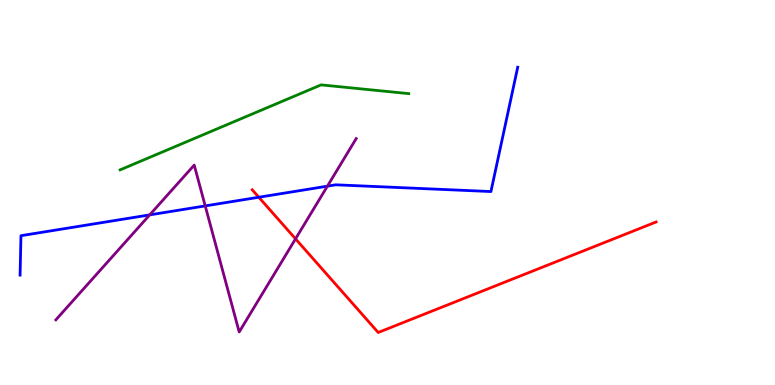[{'lines': ['blue', 'red'], 'intersections': [{'x': 3.34, 'y': 4.88}]}, {'lines': ['green', 'red'], 'intersections': []}, {'lines': ['purple', 'red'], 'intersections': [{'x': 3.81, 'y': 3.8}]}, {'lines': ['blue', 'green'], 'intersections': []}, {'lines': ['blue', 'purple'], 'intersections': [{'x': 1.93, 'y': 4.42}, {'x': 2.65, 'y': 4.65}, {'x': 4.22, 'y': 5.16}]}, {'lines': ['green', 'purple'], 'intersections': []}]